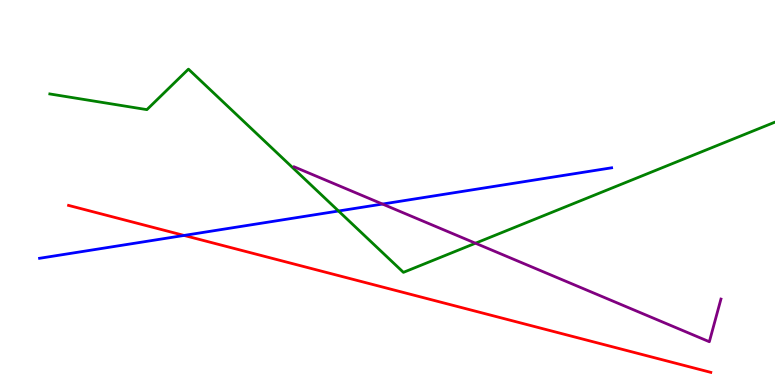[{'lines': ['blue', 'red'], 'intersections': [{'x': 2.38, 'y': 3.88}]}, {'lines': ['green', 'red'], 'intersections': []}, {'lines': ['purple', 'red'], 'intersections': []}, {'lines': ['blue', 'green'], 'intersections': [{'x': 4.37, 'y': 4.52}]}, {'lines': ['blue', 'purple'], 'intersections': [{'x': 4.94, 'y': 4.7}]}, {'lines': ['green', 'purple'], 'intersections': [{'x': 6.14, 'y': 3.68}]}]